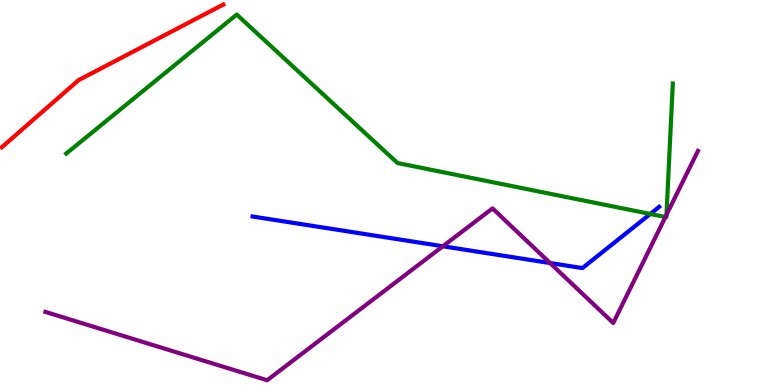[{'lines': ['blue', 'red'], 'intersections': []}, {'lines': ['green', 'red'], 'intersections': []}, {'lines': ['purple', 'red'], 'intersections': []}, {'lines': ['blue', 'green'], 'intersections': [{'x': 8.39, 'y': 4.44}]}, {'lines': ['blue', 'purple'], 'intersections': [{'x': 5.71, 'y': 3.6}, {'x': 7.1, 'y': 3.17}]}, {'lines': ['green', 'purple'], 'intersections': [{'x': 8.59, 'y': 4.36}, {'x': 8.6, 'y': 4.42}]}]